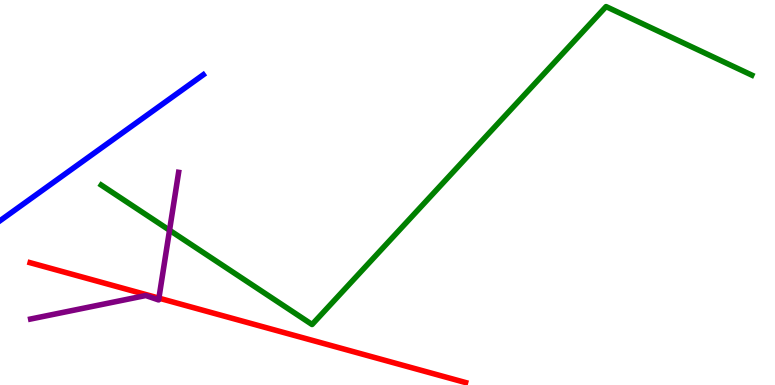[{'lines': ['blue', 'red'], 'intersections': []}, {'lines': ['green', 'red'], 'intersections': []}, {'lines': ['purple', 'red'], 'intersections': [{'x': 2.05, 'y': 2.26}]}, {'lines': ['blue', 'green'], 'intersections': []}, {'lines': ['blue', 'purple'], 'intersections': []}, {'lines': ['green', 'purple'], 'intersections': [{'x': 2.19, 'y': 4.02}]}]